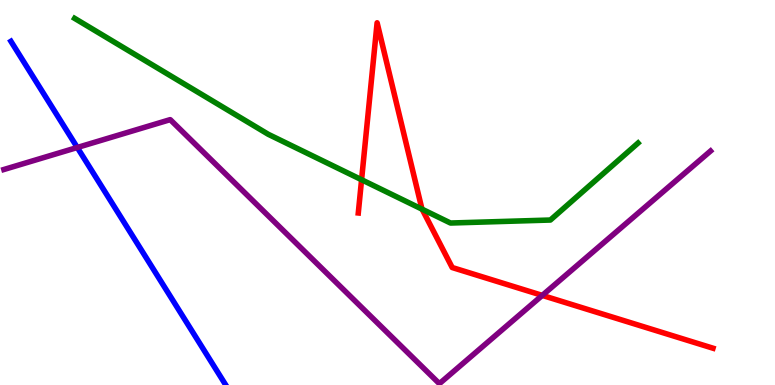[{'lines': ['blue', 'red'], 'intersections': []}, {'lines': ['green', 'red'], 'intersections': [{'x': 4.67, 'y': 5.33}, {'x': 5.45, 'y': 4.57}]}, {'lines': ['purple', 'red'], 'intersections': [{'x': 7.0, 'y': 2.33}]}, {'lines': ['blue', 'green'], 'intersections': []}, {'lines': ['blue', 'purple'], 'intersections': [{'x': 0.997, 'y': 6.17}]}, {'lines': ['green', 'purple'], 'intersections': []}]